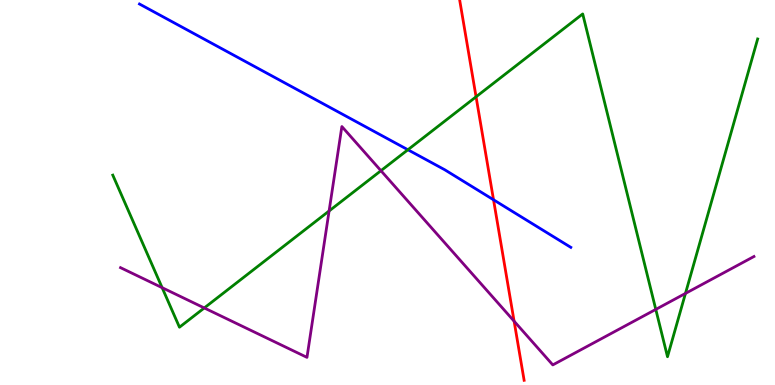[{'lines': ['blue', 'red'], 'intersections': [{'x': 6.37, 'y': 4.81}]}, {'lines': ['green', 'red'], 'intersections': [{'x': 6.14, 'y': 7.49}]}, {'lines': ['purple', 'red'], 'intersections': [{'x': 6.63, 'y': 1.66}]}, {'lines': ['blue', 'green'], 'intersections': [{'x': 5.26, 'y': 6.11}]}, {'lines': ['blue', 'purple'], 'intersections': []}, {'lines': ['green', 'purple'], 'intersections': [{'x': 2.09, 'y': 2.53}, {'x': 2.64, 'y': 2.0}, {'x': 4.25, 'y': 4.52}, {'x': 4.92, 'y': 5.57}, {'x': 8.46, 'y': 1.96}, {'x': 8.84, 'y': 2.38}]}]